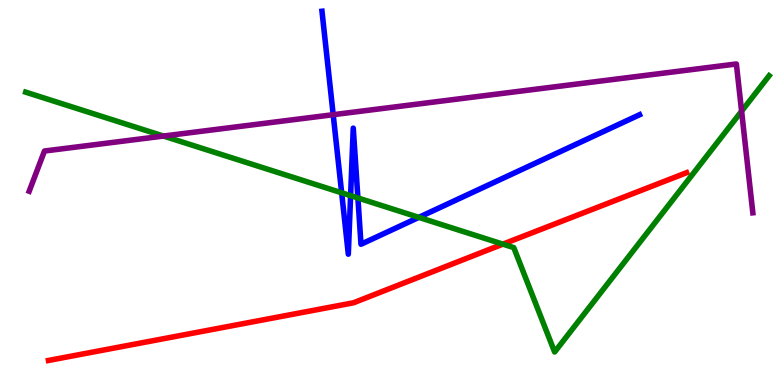[{'lines': ['blue', 'red'], 'intersections': []}, {'lines': ['green', 'red'], 'intersections': [{'x': 6.49, 'y': 3.66}]}, {'lines': ['purple', 'red'], 'intersections': []}, {'lines': ['blue', 'green'], 'intersections': [{'x': 4.41, 'y': 4.99}, {'x': 4.52, 'y': 4.92}, {'x': 4.62, 'y': 4.86}, {'x': 5.4, 'y': 4.35}]}, {'lines': ['blue', 'purple'], 'intersections': [{'x': 4.3, 'y': 7.02}]}, {'lines': ['green', 'purple'], 'intersections': [{'x': 2.11, 'y': 6.47}, {'x': 9.57, 'y': 7.11}]}]